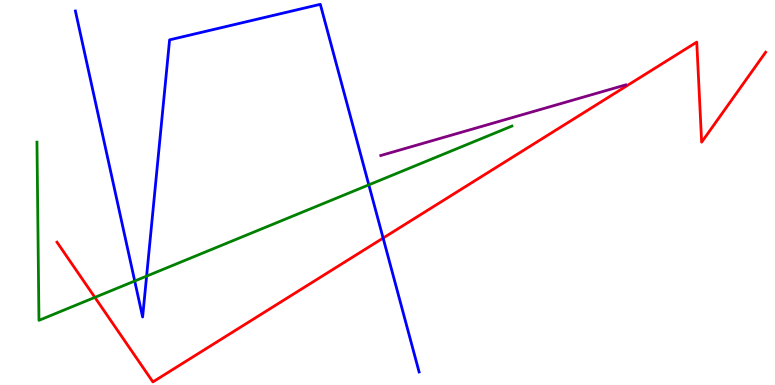[{'lines': ['blue', 'red'], 'intersections': [{'x': 4.94, 'y': 3.82}]}, {'lines': ['green', 'red'], 'intersections': [{'x': 1.22, 'y': 2.28}]}, {'lines': ['purple', 'red'], 'intersections': []}, {'lines': ['blue', 'green'], 'intersections': [{'x': 1.74, 'y': 2.7}, {'x': 1.89, 'y': 2.83}, {'x': 4.76, 'y': 5.2}]}, {'lines': ['blue', 'purple'], 'intersections': []}, {'lines': ['green', 'purple'], 'intersections': []}]